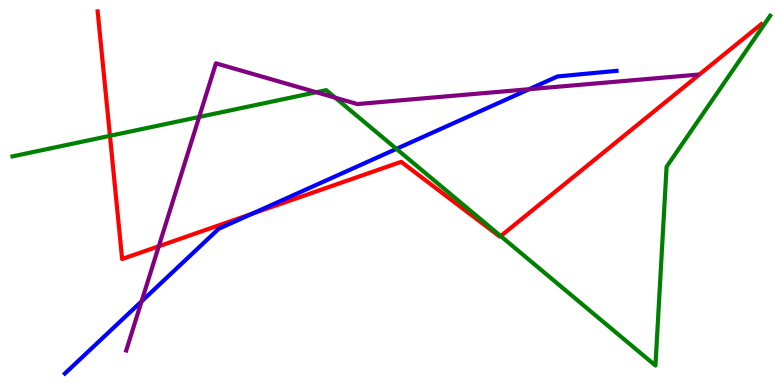[{'lines': ['blue', 'red'], 'intersections': [{'x': 3.25, 'y': 4.45}]}, {'lines': ['green', 'red'], 'intersections': [{'x': 1.42, 'y': 6.47}, {'x': 6.46, 'y': 3.87}]}, {'lines': ['purple', 'red'], 'intersections': [{'x': 2.05, 'y': 3.6}]}, {'lines': ['blue', 'green'], 'intersections': [{'x': 5.12, 'y': 6.13}]}, {'lines': ['blue', 'purple'], 'intersections': [{'x': 1.83, 'y': 2.17}, {'x': 6.83, 'y': 7.68}]}, {'lines': ['green', 'purple'], 'intersections': [{'x': 2.57, 'y': 6.96}, {'x': 4.08, 'y': 7.6}, {'x': 4.33, 'y': 7.46}]}]